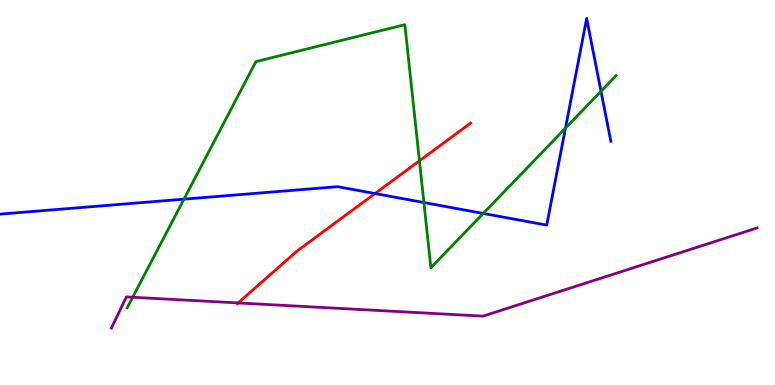[{'lines': ['blue', 'red'], 'intersections': [{'x': 4.84, 'y': 4.97}]}, {'lines': ['green', 'red'], 'intersections': [{'x': 5.41, 'y': 5.82}]}, {'lines': ['purple', 'red'], 'intersections': [{'x': 3.07, 'y': 2.13}]}, {'lines': ['blue', 'green'], 'intersections': [{'x': 2.37, 'y': 4.83}, {'x': 5.47, 'y': 4.74}, {'x': 6.24, 'y': 4.46}, {'x': 7.3, 'y': 6.67}, {'x': 7.75, 'y': 7.63}]}, {'lines': ['blue', 'purple'], 'intersections': []}, {'lines': ['green', 'purple'], 'intersections': [{'x': 1.71, 'y': 2.28}]}]